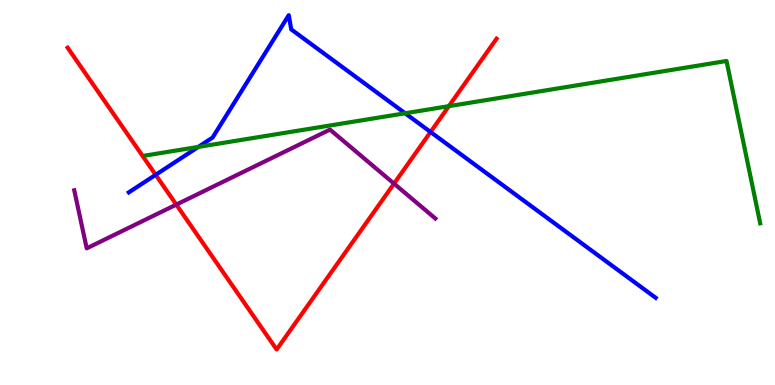[{'lines': ['blue', 'red'], 'intersections': [{'x': 2.01, 'y': 5.46}, {'x': 5.56, 'y': 6.57}]}, {'lines': ['green', 'red'], 'intersections': [{'x': 5.79, 'y': 7.24}]}, {'lines': ['purple', 'red'], 'intersections': [{'x': 2.27, 'y': 4.69}, {'x': 5.08, 'y': 5.23}]}, {'lines': ['blue', 'green'], 'intersections': [{'x': 2.56, 'y': 6.18}, {'x': 5.23, 'y': 7.06}]}, {'lines': ['blue', 'purple'], 'intersections': []}, {'lines': ['green', 'purple'], 'intersections': []}]